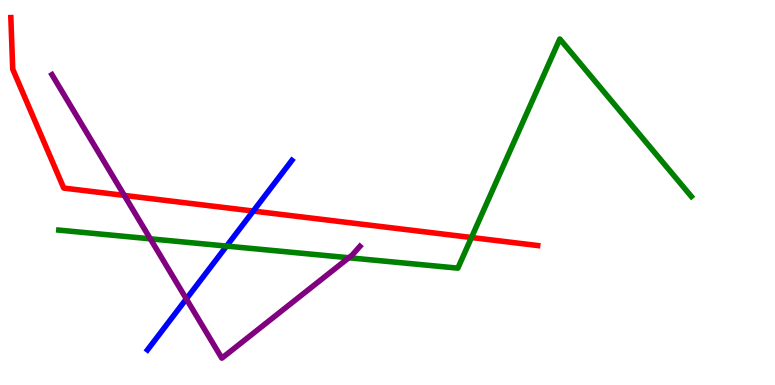[{'lines': ['blue', 'red'], 'intersections': [{'x': 3.27, 'y': 4.52}]}, {'lines': ['green', 'red'], 'intersections': [{'x': 6.08, 'y': 3.83}]}, {'lines': ['purple', 'red'], 'intersections': [{'x': 1.6, 'y': 4.92}]}, {'lines': ['blue', 'green'], 'intersections': [{'x': 2.92, 'y': 3.61}]}, {'lines': ['blue', 'purple'], 'intersections': [{'x': 2.4, 'y': 2.24}]}, {'lines': ['green', 'purple'], 'intersections': [{'x': 1.94, 'y': 3.8}, {'x': 4.5, 'y': 3.31}]}]